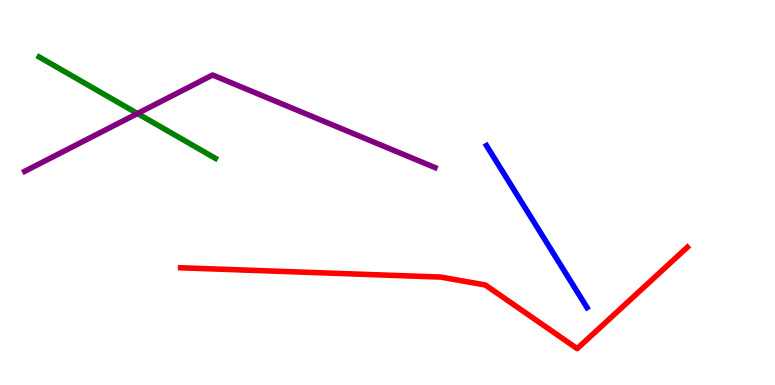[{'lines': ['blue', 'red'], 'intersections': []}, {'lines': ['green', 'red'], 'intersections': []}, {'lines': ['purple', 'red'], 'intersections': []}, {'lines': ['blue', 'green'], 'intersections': []}, {'lines': ['blue', 'purple'], 'intersections': []}, {'lines': ['green', 'purple'], 'intersections': [{'x': 1.77, 'y': 7.05}]}]